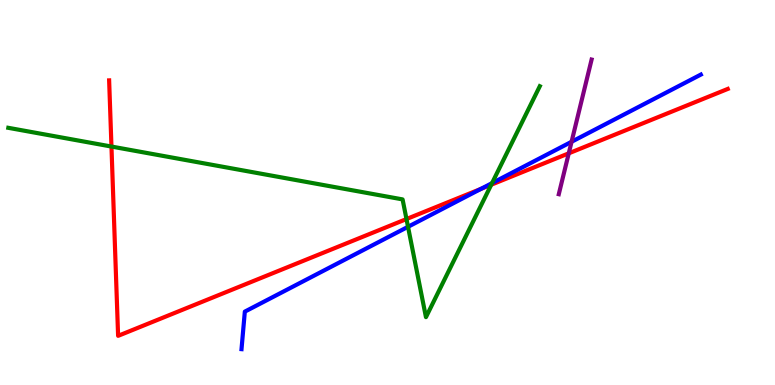[{'lines': ['blue', 'red'], 'intersections': [{'x': 6.21, 'y': 5.09}]}, {'lines': ['green', 'red'], 'intersections': [{'x': 1.44, 'y': 6.19}, {'x': 5.24, 'y': 4.31}, {'x': 6.34, 'y': 5.2}]}, {'lines': ['purple', 'red'], 'intersections': [{'x': 7.34, 'y': 6.02}]}, {'lines': ['blue', 'green'], 'intersections': [{'x': 5.26, 'y': 4.11}, {'x': 6.35, 'y': 5.24}]}, {'lines': ['blue', 'purple'], 'intersections': [{'x': 7.38, 'y': 6.32}]}, {'lines': ['green', 'purple'], 'intersections': []}]